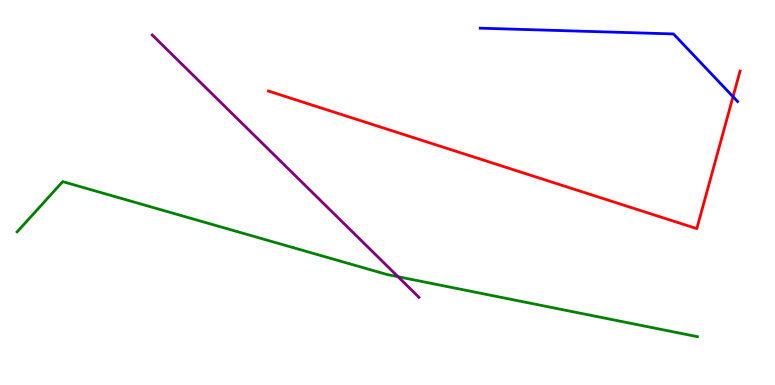[{'lines': ['blue', 'red'], 'intersections': [{'x': 9.46, 'y': 7.49}]}, {'lines': ['green', 'red'], 'intersections': []}, {'lines': ['purple', 'red'], 'intersections': []}, {'lines': ['blue', 'green'], 'intersections': []}, {'lines': ['blue', 'purple'], 'intersections': []}, {'lines': ['green', 'purple'], 'intersections': [{'x': 5.14, 'y': 2.81}]}]